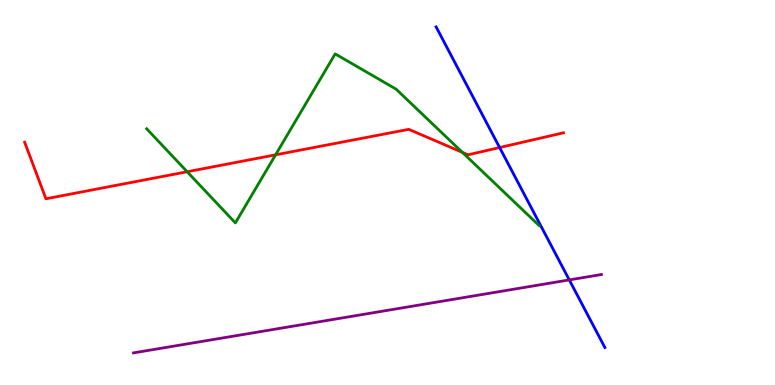[{'lines': ['blue', 'red'], 'intersections': [{'x': 6.45, 'y': 6.17}]}, {'lines': ['green', 'red'], 'intersections': [{'x': 2.42, 'y': 5.54}, {'x': 3.56, 'y': 5.98}, {'x': 5.97, 'y': 6.04}]}, {'lines': ['purple', 'red'], 'intersections': []}, {'lines': ['blue', 'green'], 'intersections': []}, {'lines': ['blue', 'purple'], 'intersections': [{'x': 7.35, 'y': 2.73}]}, {'lines': ['green', 'purple'], 'intersections': []}]